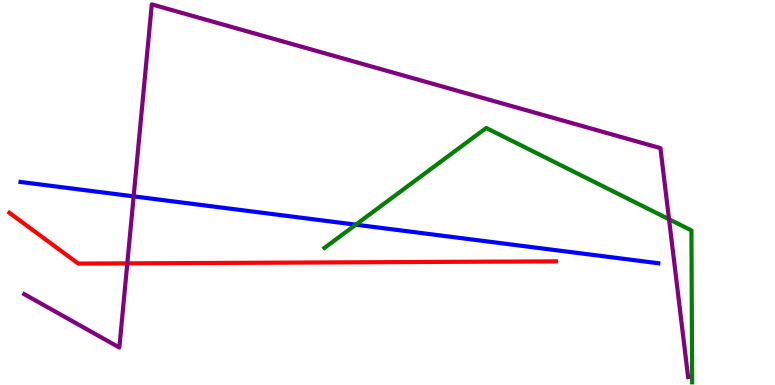[{'lines': ['blue', 'red'], 'intersections': []}, {'lines': ['green', 'red'], 'intersections': []}, {'lines': ['purple', 'red'], 'intersections': [{'x': 1.64, 'y': 3.16}]}, {'lines': ['blue', 'green'], 'intersections': [{'x': 4.59, 'y': 4.16}]}, {'lines': ['blue', 'purple'], 'intersections': [{'x': 1.72, 'y': 4.9}]}, {'lines': ['green', 'purple'], 'intersections': [{'x': 8.63, 'y': 4.31}]}]